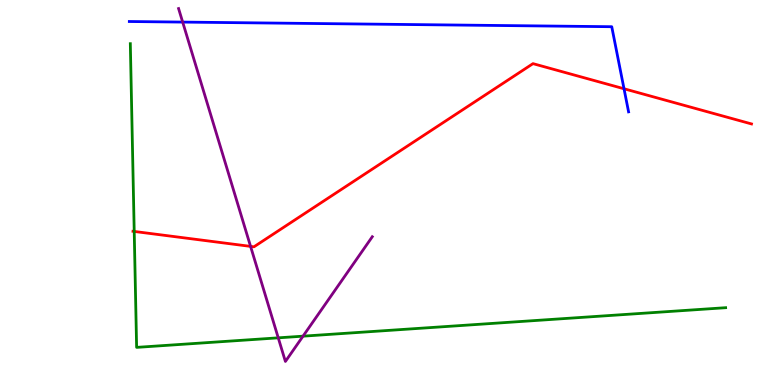[{'lines': ['blue', 'red'], 'intersections': [{'x': 8.05, 'y': 7.69}]}, {'lines': ['green', 'red'], 'intersections': [{'x': 1.73, 'y': 3.99}]}, {'lines': ['purple', 'red'], 'intersections': [{'x': 3.23, 'y': 3.6}]}, {'lines': ['blue', 'green'], 'intersections': []}, {'lines': ['blue', 'purple'], 'intersections': [{'x': 2.36, 'y': 9.43}]}, {'lines': ['green', 'purple'], 'intersections': [{'x': 3.59, 'y': 1.23}, {'x': 3.91, 'y': 1.27}]}]